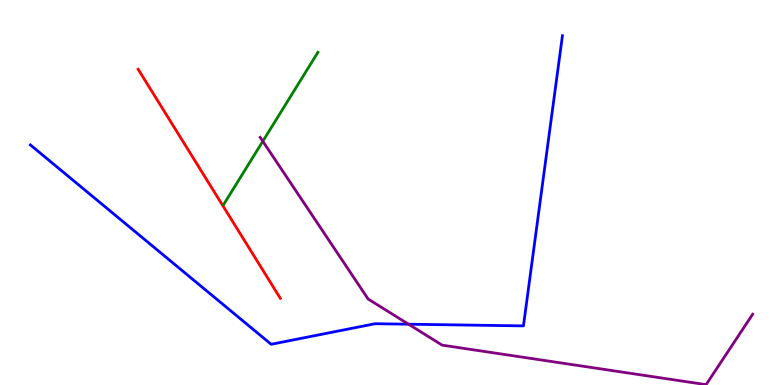[{'lines': ['blue', 'red'], 'intersections': []}, {'lines': ['green', 'red'], 'intersections': []}, {'lines': ['purple', 'red'], 'intersections': []}, {'lines': ['blue', 'green'], 'intersections': []}, {'lines': ['blue', 'purple'], 'intersections': [{'x': 5.27, 'y': 1.58}]}, {'lines': ['green', 'purple'], 'intersections': [{'x': 3.39, 'y': 6.33}]}]